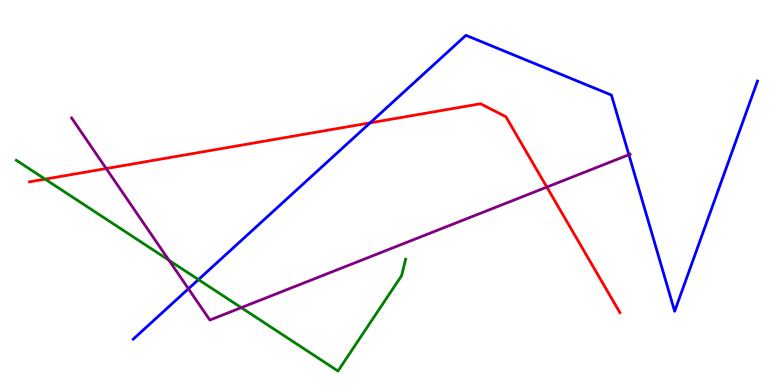[{'lines': ['blue', 'red'], 'intersections': [{'x': 4.78, 'y': 6.81}]}, {'lines': ['green', 'red'], 'intersections': [{'x': 0.582, 'y': 5.35}]}, {'lines': ['purple', 'red'], 'intersections': [{'x': 1.37, 'y': 5.62}, {'x': 7.06, 'y': 5.14}]}, {'lines': ['blue', 'green'], 'intersections': [{'x': 2.56, 'y': 2.74}]}, {'lines': ['blue', 'purple'], 'intersections': [{'x': 2.43, 'y': 2.5}, {'x': 8.11, 'y': 5.98}]}, {'lines': ['green', 'purple'], 'intersections': [{'x': 2.18, 'y': 3.24}, {'x': 3.11, 'y': 2.01}]}]